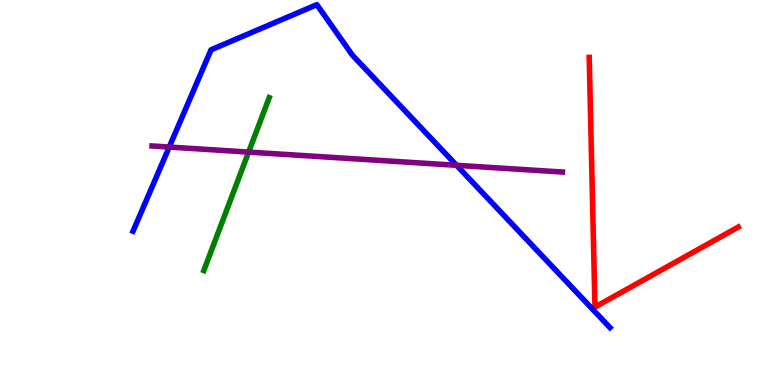[{'lines': ['blue', 'red'], 'intersections': []}, {'lines': ['green', 'red'], 'intersections': []}, {'lines': ['purple', 'red'], 'intersections': []}, {'lines': ['blue', 'green'], 'intersections': []}, {'lines': ['blue', 'purple'], 'intersections': [{'x': 2.18, 'y': 6.18}, {'x': 5.89, 'y': 5.71}]}, {'lines': ['green', 'purple'], 'intersections': [{'x': 3.21, 'y': 6.05}]}]